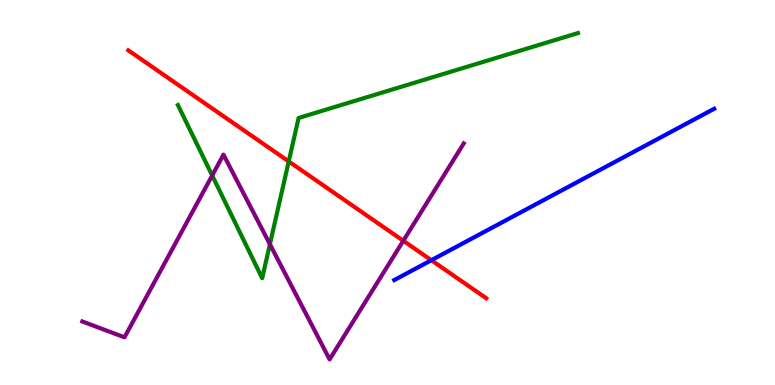[{'lines': ['blue', 'red'], 'intersections': [{'x': 5.57, 'y': 3.24}]}, {'lines': ['green', 'red'], 'intersections': [{'x': 3.73, 'y': 5.81}]}, {'lines': ['purple', 'red'], 'intersections': [{'x': 5.2, 'y': 3.75}]}, {'lines': ['blue', 'green'], 'intersections': []}, {'lines': ['blue', 'purple'], 'intersections': []}, {'lines': ['green', 'purple'], 'intersections': [{'x': 2.74, 'y': 5.44}, {'x': 3.48, 'y': 3.66}]}]